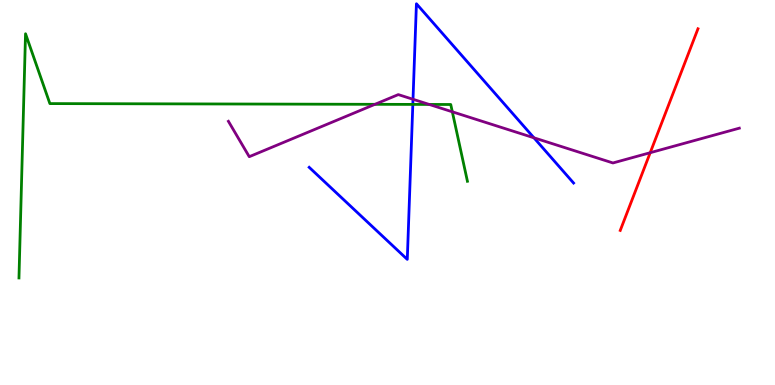[{'lines': ['blue', 'red'], 'intersections': []}, {'lines': ['green', 'red'], 'intersections': []}, {'lines': ['purple', 'red'], 'intersections': [{'x': 8.39, 'y': 6.03}]}, {'lines': ['blue', 'green'], 'intersections': [{'x': 5.33, 'y': 7.29}]}, {'lines': ['blue', 'purple'], 'intersections': [{'x': 5.33, 'y': 7.42}, {'x': 6.89, 'y': 6.42}]}, {'lines': ['green', 'purple'], 'intersections': [{'x': 4.84, 'y': 7.29}, {'x': 5.54, 'y': 7.29}, {'x': 5.84, 'y': 7.1}]}]